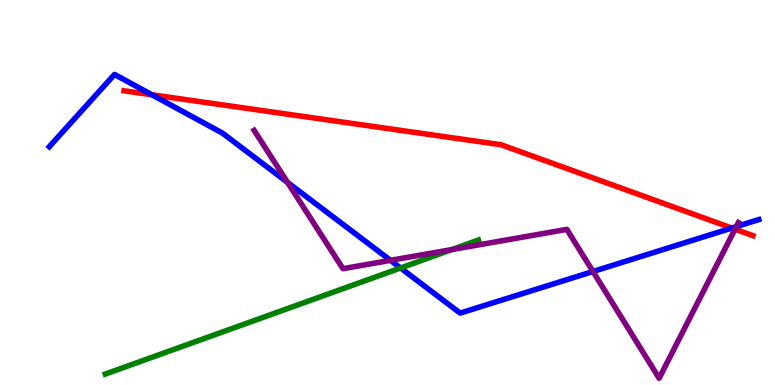[{'lines': ['blue', 'red'], 'intersections': [{'x': 1.96, 'y': 7.54}, {'x': 9.44, 'y': 4.08}]}, {'lines': ['green', 'red'], 'intersections': []}, {'lines': ['purple', 'red'], 'intersections': [{'x': 9.48, 'y': 4.05}]}, {'lines': ['blue', 'green'], 'intersections': [{'x': 5.17, 'y': 3.04}]}, {'lines': ['blue', 'purple'], 'intersections': [{'x': 3.71, 'y': 5.26}, {'x': 5.04, 'y': 3.24}, {'x': 7.65, 'y': 2.95}, {'x': 9.5, 'y': 4.11}]}, {'lines': ['green', 'purple'], 'intersections': [{'x': 5.83, 'y': 3.52}]}]